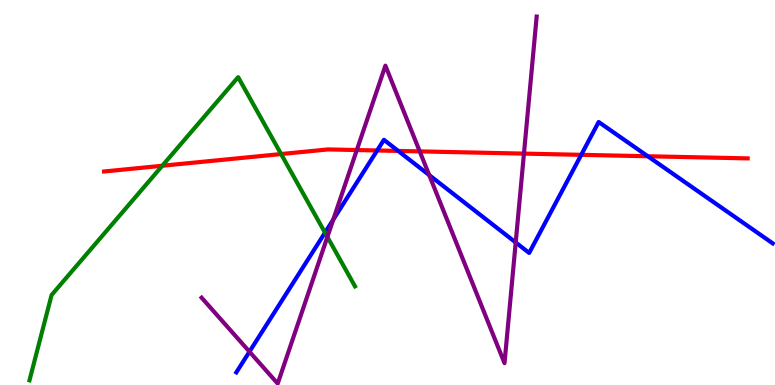[{'lines': ['blue', 'red'], 'intersections': [{'x': 4.87, 'y': 6.09}, {'x': 5.14, 'y': 6.08}, {'x': 7.5, 'y': 5.98}, {'x': 8.36, 'y': 5.94}]}, {'lines': ['green', 'red'], 'intersections': [{'x': 2.09, 'y': 5.69}, {'x': 3.63, 'y': 6.0}]}, {'lines': ['purple', 'red'], 'intersections': [{'x': 4.6, 'y': 6.1}, {'x': 5.42, 'y': 6.07}, {'x': 6.76, 'y': 6.01}]}, {'lines': ['blue', 'green'], 'intersections': [{'x': 4.19, 'y': 3.96}]}, {'lines': ['blue', 'purple'], 'intersections': [{'x': 3.22, 'y': 0.865}, {'x': 4.3, 'y': 4.29}, {'x': 5.54, 'y': 5.45}, {'x': 6.65, 'y': 3.7}]}, {'lines': ['green', 'purple'], 'intersections': [{'x': 4.22, 'y': 3.85}]}]